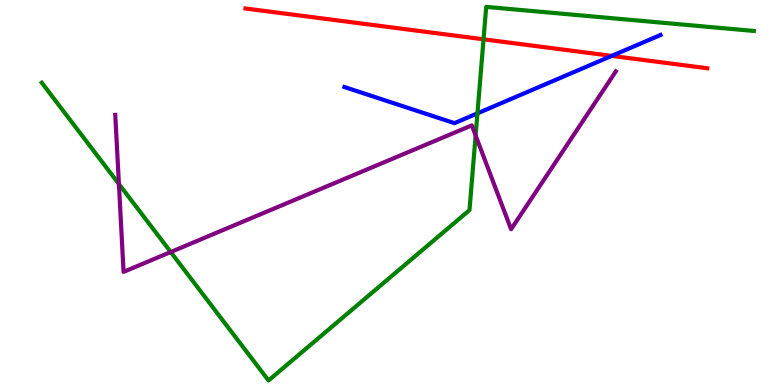[{'lines': ['blue', 'red'], 'intersections': [{'x': 7.89, 'y': 8.55}]}, {'lines': ['green', 'red'], 'intersections': [{'x': 6.24, 'y': 8.98}]}, {'lines': ['purple', 'red'], 'intersections': []}, {'lines': ['blue', 'green'], 'intersections': [{'x': 6.16, 'y': 7.06}]}, {'lines': ['blue', 'purple'], 'intersections': []}, {'lines': ['green', 'purple'], 'intersections': [{'x': 1.53, 'y': 5.22}, {'x': 2.2, 'y': 3.45}, {'x': 6.14, 'y': 6.48}]}]